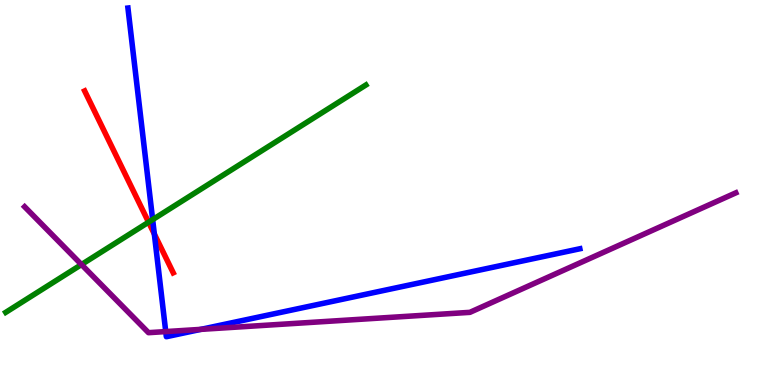[{'lines': ['blue', 'red'], 'intersections': [{'x': 1.99, 'y': 3.92}]}, {'lines': ['green', 'red'], 'intersections': [{'x': 1.92, 'y': 4.23}]}, {'lines': ['purple', 'red'], 'intersections': []}, {'lines': ['blue', 'green'], 'intersections': [{'x': 1.97, 'y': 4.3}]}, {'lines': ['blue', 'purple'], 'intersections': [{'x': 2.14, 'y': 1.39}, {'x': 2.59, 'y': 1.45}]}, {'lines': ['green', 'purple'], 'intersections': [{'x': 1.05, 'y': 3.13}]}]